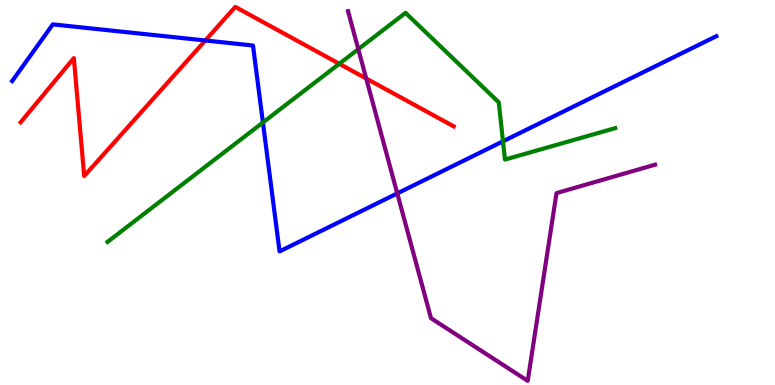[{'lines': ['blue', 'red'], 'intersections': [{'x': 2.65, 'y': 8.95}]}, {'lines': ['green', 'red'], 'intersections': [{'x': 4.38, 'y': 8.34}]}, {'lines': ['purple', 'red'], 'intersections': [{'x': 4.73, 'y': 7.96}]}, {'lines': ['blue', 'green'], 'intersections': [{'x': 3.39, 'y': 6.82}, {'x': 6.49, 'y': 6.33}]}, {'lines': ['blue', 'purple'], 'intersections': [{'x': 5.13, 'y': 4.98}]}, {'lines': ['green', 'purple'], 'intersections': [{'x': 4.62, 'y': 8.72}]}]